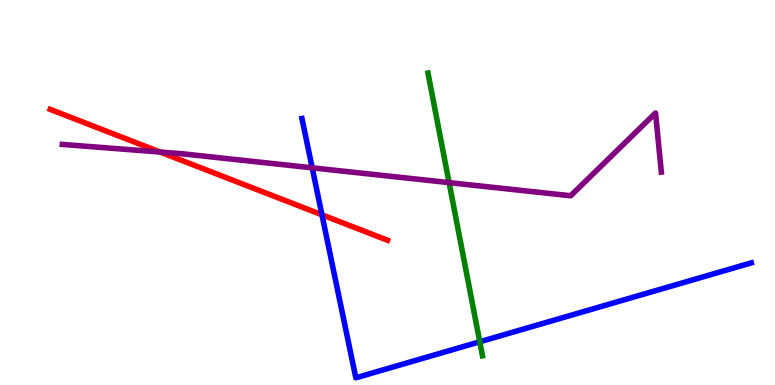[{'lines': ['blue', 'red'], 'intersections': [{'x': 4.15, 'y': 4.42}]}, {'lines': ['green', 'red'], 'intersections': []}, {'lines': ['purple', 'red'], 'intersections': [{'x': 2.07, 'y': 6.05}]}, {'lines': ['blue', 'green'], 'intersections': [{'x': 6.19, 'y': 1.12}]}, {'lines': ['blue', 'purple'], 'intersections': [{'x': 4.03, 'y': 5.64}]}, {'lines': ['green', 'purple'], 'intersections': [{'x': 5.79, 'y': 5.26}]}]